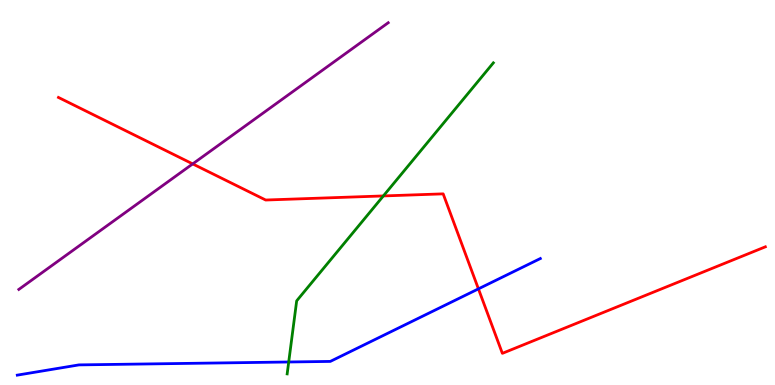[{'lines': ['blue', 'red'], 'intersections': [{'x': 6.17, 'y': 2.5}]}, {'lines': ['green', 'red'], 'intersections': [{'x': 4.95, 'y': 4.91}]}, {'lines': ['purple', 'red'], 'intersections': [{'x': 2.49, 'y': 5.74}]}, {'lines': ['blue', 'green'], 'intersections': [{'x': 3.73, 'y': 0.598}]}, {'lines': ['blue', 'purple'], 'intersections': []}, {'lines': ['green', 'purple'], 'intersections': []}]